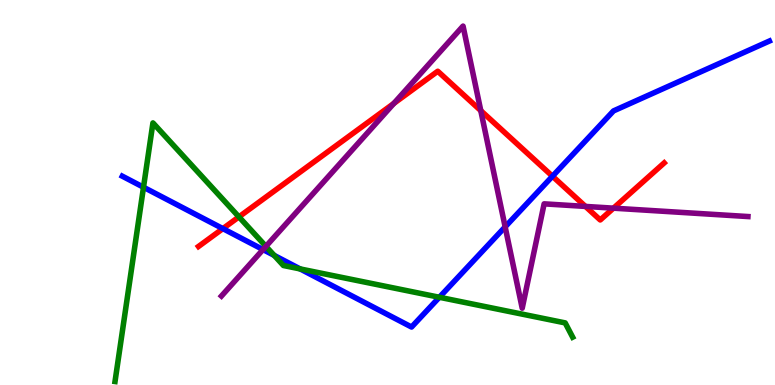[{'lines': ['blue', 'red'], 'intersections': [{'x': 2.88, 'y': 4.06}, {'x': 7.13, 'y': 5.42}]}, {'lines': ['green', 'red'], 'intersections': [{'x': 3.08, 'y': 4.37}]}, {'lines': ['purple', 'red'], 'intersections': [{'x': 5.08, 'y': 7.31}, {'x': 6.2, 'y': 7.13}, {'x': 7.55, 'y': 4.64}, {'x': 7.92, 'y': 4.59}]}, {'lines': ['blue', 'green'], 'intersections': [{'x': 1.85, 'y': 5.14}, {'x': 3.54, 'y': 3.37}, {'x': 3.87, 'y': 3.02}, {'x': 5.67, 'y': 2.28}]}, {'lines': ['blue', 'purple'], 'intersections': [{'x': 3.39, 'y': 3.52}, {'x': 6.52, 'y': 4.11}]}, {'lines': ['green', 'purple'], 'intersections': [{'x': 3.43, 'y': 3.6}]}]